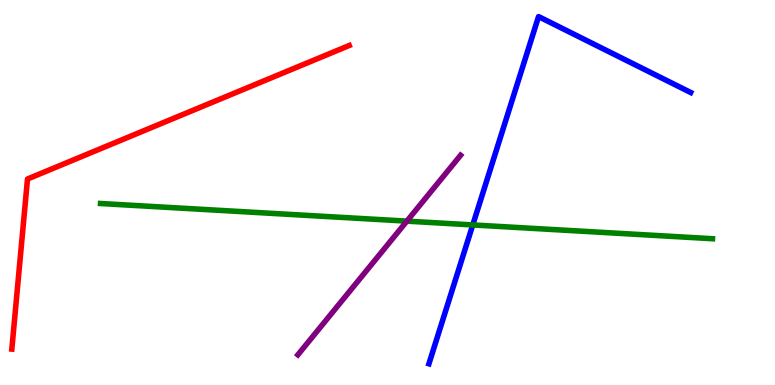[{'lines': ['blue', 'red'], 'intersections': []}, {'lines': ['green', 'red'], 'intersections': []}, {'lines': ['purple', 'red'], 'intersections': []}, {'lines': ['blue', 'green'], 'intersections': [{'x': 6.1, 'y': 4.16}]}, {'lines': ['blue', 'purple'], 'intersections': []}, {'lines': ['green', 'purple'], 'intersections': [{'x': 5.25, 'y': 4.26}]}]